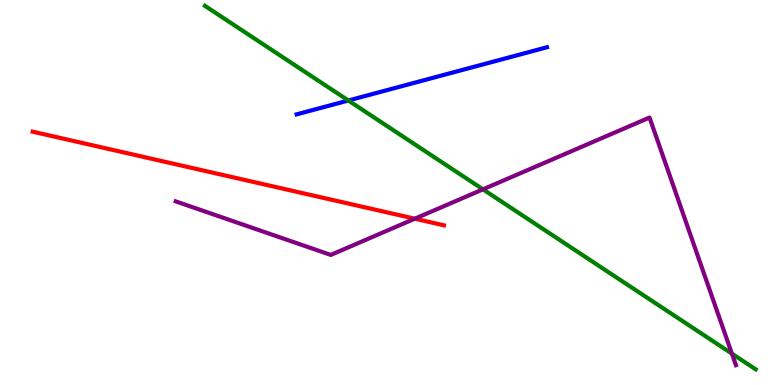[{'lines': ['blue', 'red'], 'intersections': []}, {'lines': ['green', 'red'], 'intersections': []}, {'lines': ['purple', 'red'], 'intersections': [{'x': 5.35, 'y': 4.32}]}, {'lines': ['blue', 'green'], 'intersections': [{'x': 4.49, 'y': 7.39}]}, {'lines': ['blue', 'purple'], 'intersections': []}, {'lines': ['green', 'purple'], 'intersections': [{'x': 6.23, 'y': 5.08}, {'x': 9.44, 'y': 0.815}]}]